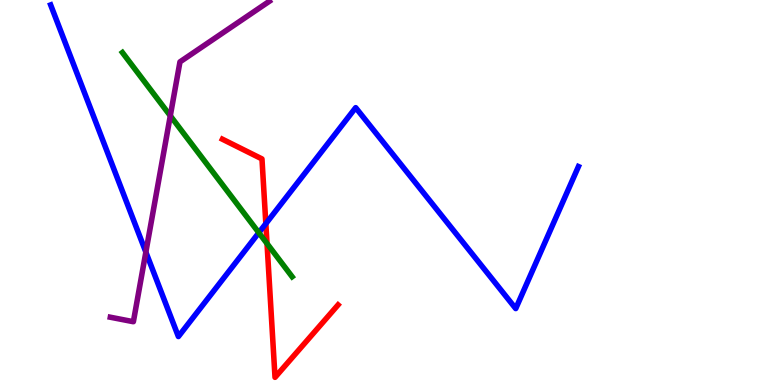[{'lines': ['blue', 'red'], 'intersections': [{'x': 3.43, 'y': 4.19}]}, {'lines': ['green', 'red'], 'intersections': [{'x': 3.45, 'y': 3.67}]}, {'lines': ['purple', 'red'], 'intersections': []}, {'lines': ['blue', 'green'], 'intersections': [{'x': 3.34, 'y': 3.96}]}, {'lines': ['blue', 'purple'], 'intersections': [{'x': 1.88, 'y': 3.45}]}, {'lines': ['green', 'purple'], 'intersections': [{'x': 2.2, 'y': 6.99}]}]